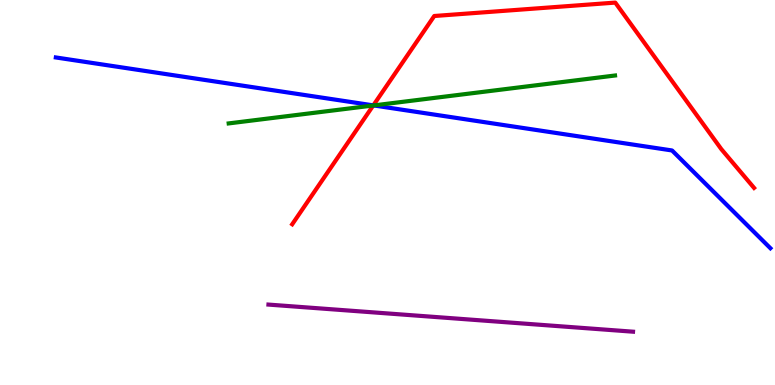[{'lines': ['blue', 'red'], 'intersections': [{'x': 4.82, 'y': 7.26}]}, {'lines': ['green', 'red'], 'intersections': [{'x': 4.82, 'y': 7.26}]}, {'lines': ['purple', 'red'], 'intersections': []}, {'lines': ['blue', 'green'], 'intersections': [{'x': 4.82, 'y': 7.26}]}, {'lines': ['blue', 'purple'], 'intersections': []}, {'lines': ['green', 'purple'], 'intersections': []}]